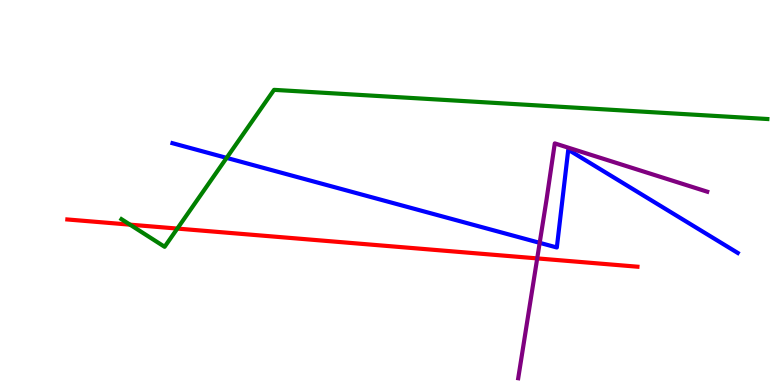[{'lines': ['blue', 'red'], 'intersections': []}, {'lines': ['green', 'red'], 'intersections': [{'x': 1.68, 'y': 4.16}, {'x': 2.29, 'y': 4.06}]}, {'lines': ['purple', 'red'], 'intersections': [{'x': 6.93, 'y': 3.29}]}, {'lines': ['blue', 'green'], 'intersections': [{'x': 2.92, 'y': 5.9}]}, {'lines': ['blue', 'purple'], 'intersections': [{'x': 6.96, 'y': 3.69}]}, {'lines': ['green', 'purple'], 'intersections': []}]